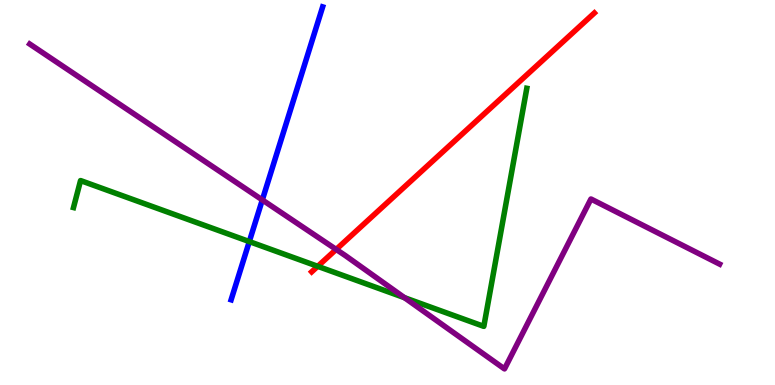[{'lines': ['blue', 'red'], 'intersections': []}, {'lines': ['green', 'red'], 'intersections': [{'x': 4.1, 'y': 3.08}]}, {'lines': ['purple', 'red'], 'intersections': [{'x': 4.34, 'y': 3.52}]}, {'lines': ['blue', 'green'], 'intersections': [{'x': 3.22, 'y': 3.73}]}, {'lines': ['blue', 'purple'], 'intersections': [{'x': 3.38, 'y': 4.81}]}, {'lines': ['green', 'purple'], 'intersections': [{'x': 5.22, 'y': 2.27}]}]